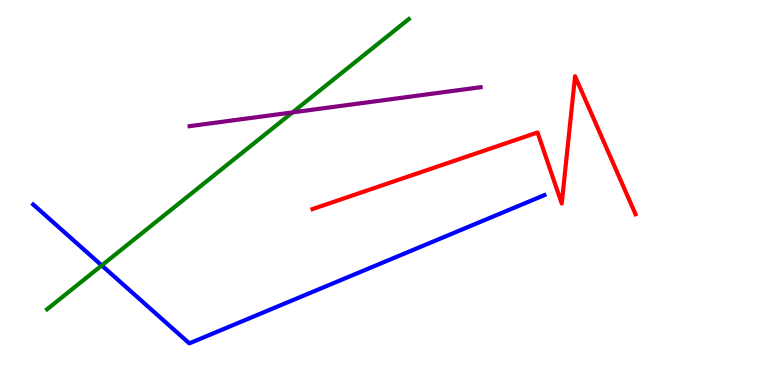[{'lines': ['blue', 'red'], 'intersections': []}, {'lines': ['green', 'red'], 'intersections': []}, {'lines': ['purple', 'red'], 'intersections': []}, {'lines': ['blue', 'green'], 'intersections': [{'x': 1.31, 'y': 3.11}]}, {'lines': ['blue', 'purple'], 'intersections': []}, {'lines': ['green', 'purple'], 'intersections': [{'x': 3.77, 'y': 7.08}]}]